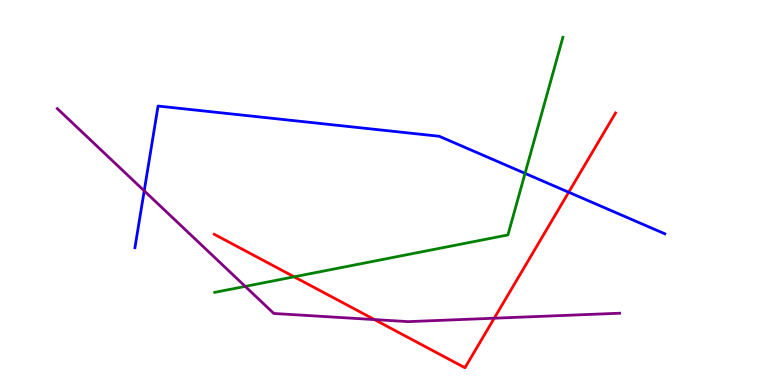[{'lines': ['blue', 'red'], 'intersections': [{'x': 7.34, 'y': 5.01}]}, {'lines': ['green', 'red'], 'intersections': [{'x': 3.8, 'y': 2.81}]}, {'lines': ['purple', 'red'], 'intersections': [{'x': 4.83, 'y': 1.7}, {'x': 6.38, 'y': 1.73}]}, {'lines': ['blue', 'green'], 'intersections': [{'x': 6.77, 'y': 5.5}]}, {'lines': ['blue', 'purple'], 'intersections': [{'x': 1.86, 'y': 5.04}]}, {'lines': ['green', 'purple'], 'intersections': [{'x': 3.16, 'y': 2.56}]}]